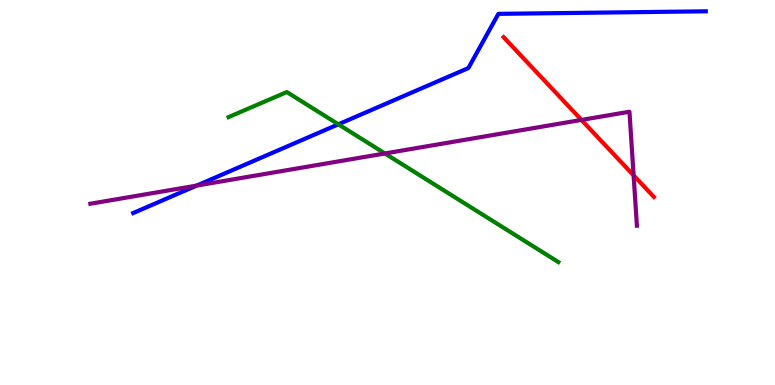[{'lines': ['blue', 'red'], 'intersections': []}, {'lines': ['green', 'red'], 'intersections': []}, {'lines': ['purple', 'red'], 'intersections': [{'x': 7.5, 'y': 6.89}, {'x': 8.18, 'y': 5.45}]}, {'lines': ['blue', 'green'], 'intersections': [{'x': 4.37, 'y': 6.77}]}, {'lines': ['blue', 'purple'], 'intersections': [{'x': 2.54, 'y': 5.18}]}, {'lines': ['green', 'purple'], 'intersections': [{'x': 4.97, 'y': 6.01}]}]